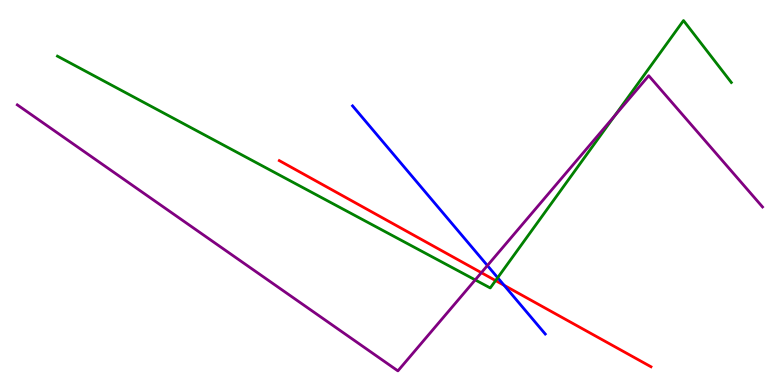[{'lines': ['blue', 'red'], 'intersections': [{'x': 6.5, 'y': 2.59}]}, {'lines': ['green', 'red'], 'intersections': [{'x': 6.39, 'y': 2.71}]}, {'lines': ['purple', 'red'], 'intersections': [{'x': 6.21, 'y': 2.92}]}, {'lines': ['blue', 'green'], 'intersections': [{'x': 6.42, 'y': 2.79}]}, {'lines': ['blue', 'purple'], 'intersections': [{'x': 6.29, 'y': 3.1}]}, {'lines': ['green', 'purple'], 'intersections': [{'x': 6.13, 'y': 2.73}, {'x': 7.93, 'y': 6.99}]}]